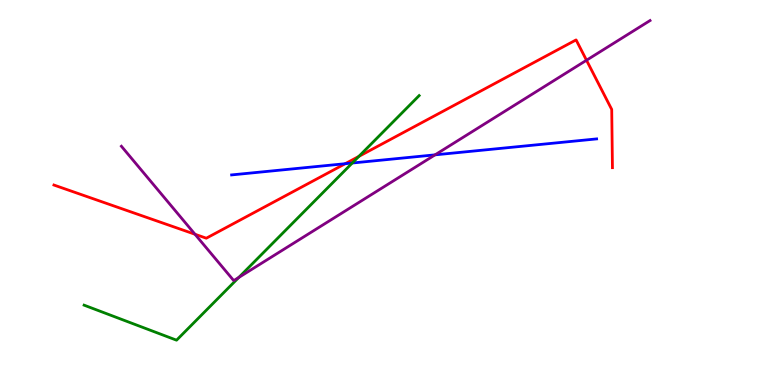[{'lines': ['blue', 'red'], 'intersections': [{'x': 4.45, 'y': 5.75}]}, {'lines': ['green', 'red'], 'intersections': [{'x': 4.63, 'y': 5.94}]}, {'lines': ['purple', 'red'], 'intersections': [{'x': 2.52, 'y': 3.92}, {'x': 7.57, 'y': 8.44}]}, {'lines': ['blue', 'green'], 'intersections': [{'x': 4.55, 'y': 5.77}]}, {'lines': ['blue', 'purple'], 'intersections': [{'x': 5.61, 'y': 5.98}]}, {'lines': ['green', 'purple'], 'intersections': [{'x': 3.08, 'y': 2.79}]}]